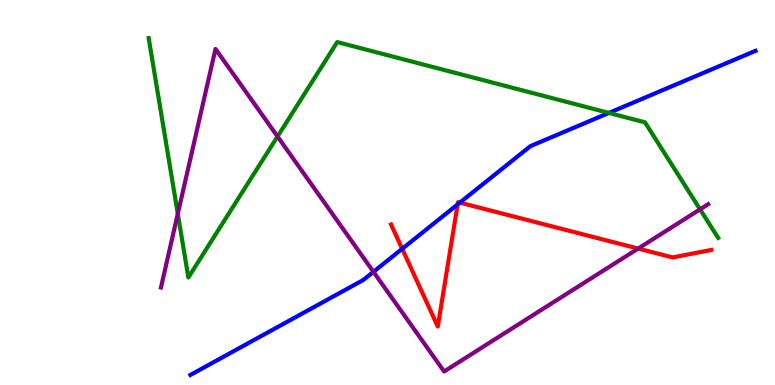[{'lines': ['blue', 'red'], 'intersections': [{'x': 5.19, 'y': 3.54}, {'x': 5.9, 'y': 4.69}, {'x': 5.93, 'y': 4.74}]}, {'lines': ['green', 'red'], 'intersections': []}, {'lines': ['purple', 'red'], 'intersections': [{'x': 8.23, 'y': 3.54}]}, {'lines': ['blue', 'green'], 'intersections': [{'x': 7.86, 'y': 7.07}]}, {'lines': ['blue', 'purple'], 'intersections': [{'x': 4.82, 'y': 2.94}]}, {'lines': ['green', 'purple'], 'intersections': [{'x': 2.29, 'y': 4.45}, {'x': 3.58, 'y': 6.45}, {'x': 9.03, 'y': 4.56}]}]